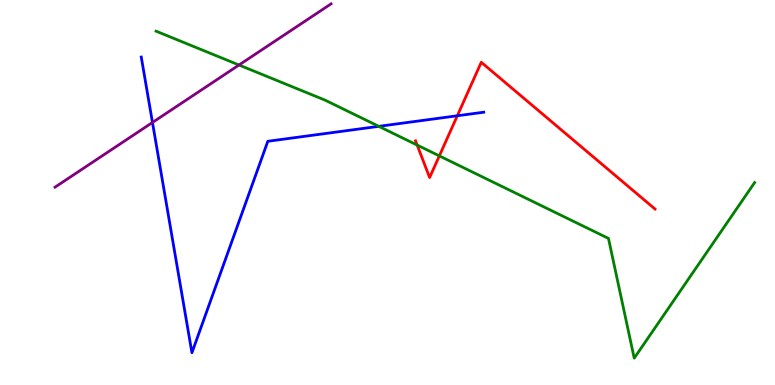[{'lines': ['blue', 'red'], 'intersections': [{'x': 5.9, 'y': 6.99}]}, {'lines': ['green', 'red'], 'intersections': [{'x': 5.38, 'y': 6.23}, {'x': 5.67, 'y': 5.95}]}, {'lines': ['purple', 'red'], 'intersections': []}, {'lines': ['blue', 'green'], 'intersections': [{'x': 4.89, 'y': 6.72}]}, {'lines': ['blue', 'purple'], 'intersections': [{'x': 1.97, 'y': 6.82}]}, {'lines': ['green', 'purple'], 'intersections': [{'x': 3.08, 'y': 8.31}]}]